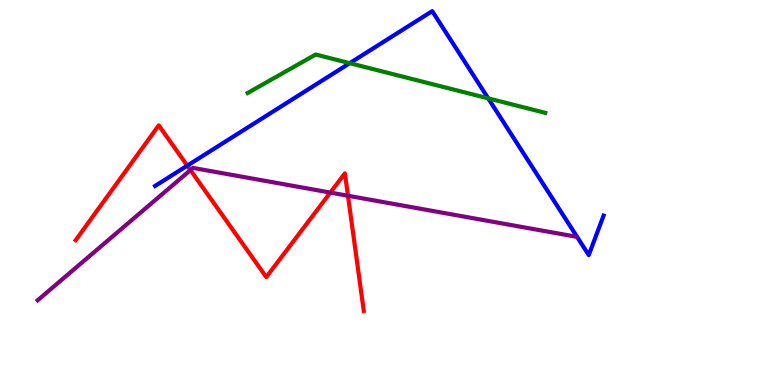[{'lines': ['blue', 'red'], 'intersections': [{'x': 2.42, 'y': 5.7}]}, {'lines': ['green', 'red'], 'intersections': []}, {'lines': ['purple', 'red'], 'intersections': [{'x': 2.46, 'y': 5.58}, {'x': 4.26, 'y': 5.0}, {'x': 4.49, 'y': 4.92}]}, {'lines': ['blue', 'green'], 'intersections': [{'x': 4.51, 'y': 8.36}, {'x': 6.3, 'y': 7.45}]}, {'lines': ['blue', 'purple'], 'intersections': []}, {'lines': ['green', 'purple'], 'intersections': []}]